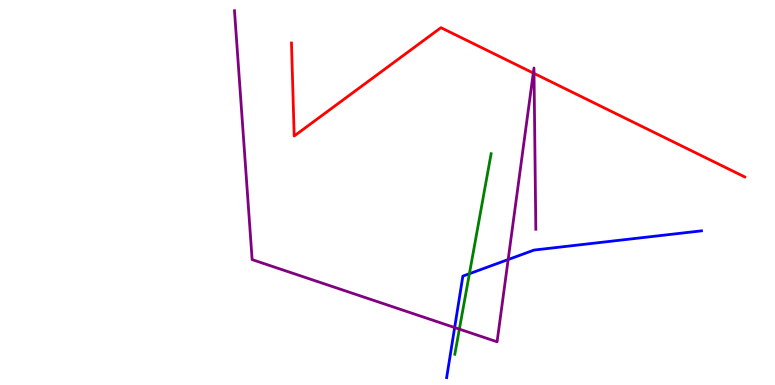[{'lines': ['blue', 'red'], 'intersections': []}, {'lines': ['green', 'red'], 'intersections': []}, {'lines': ['purple', 'red'], 'intersections': [{'x': 6.88, 'y': 8.1}, {'x': 6.89, 'y': 8.09}]}, {'lines': ['blue', 'green'], 'intersections': [{'x': 6.06, 'y': 2.89}]}, {'lines': ['blue', 'purple'], 'intersections': [{'x': 5.87, 'y': 1.49}, {'x': 6.56, 'y': 3.26}]}, {'lines': ['green', 'purple'], 'intersections': [{'x': 5.93, 'y': 1.45}]}]